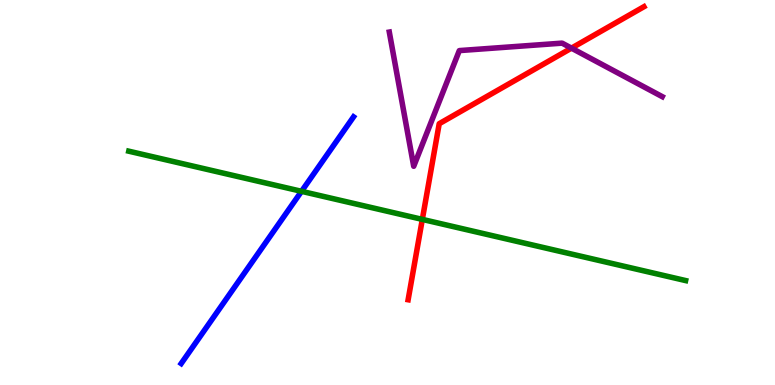[{'lines': ['blue', 'red'], 'intersections': []}, {'lines': ['green', 'red'], 'intersections': [{'x': 5.45, 'y': 4.3}]}, {'lines': ['purple', 'red'], 'intersections': [{'x': 7.37, 'y': 8.75}]}, {'lines': ['blue', 'green'], 'intersections': [{'x': 3.89, 'y': 5.03}]}, {'lines': ['blue', 'purple'], 'intersections': []}, {'lines': ['green', 'purple'], 'intersections': []}]